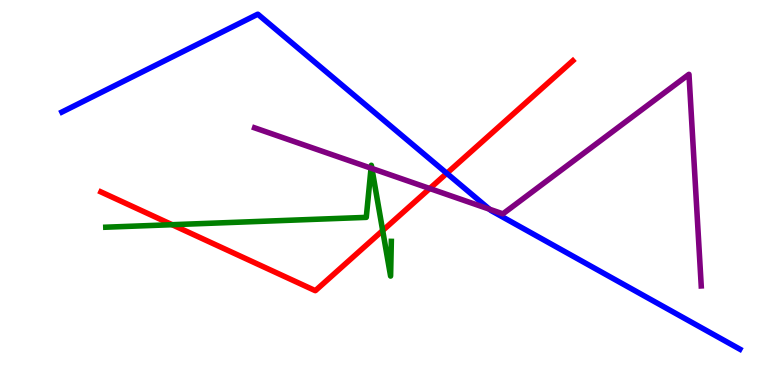[{'lines': ['blue', 'red'], 'intersections': [{'x': 5.77, 'y': 5.5}]}, {'lines': ['green', 'red'], 'intersections': [{'x': 2.22, 'y': 4.16}, {'x': 4.94, 'y': 4.01}]}, {'lines': ['purple', 'red'], 'intersections': [{'x': 5.55, 'y': 5.1}]}, {'lines': ['blue', 'green'], 'intersections': []}, {'lines': ['blue', 'purple'], 'intersections': [{'x': 6.32, 'y': 4.57}]}, {'lines': ['green', 'purple'], 'intersections': [{'x': 4.79, 'y': 5.63}, {'x': 4.8, 'y': 5.62}]}]